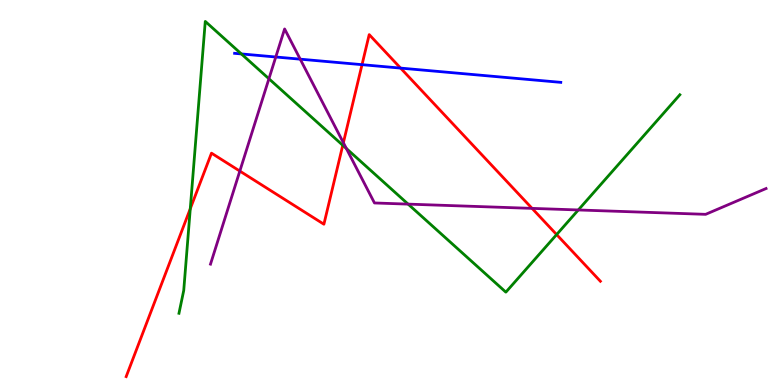[{'lines': ['blue', 'red'], 'intersections': [{'x': 4.67, 'y': 8.32}, {'x': 5.17, 'y': 8.23}]}, {'lines': ['green', 'red'], 'intersections': [{'x': 2.46, 'y': 4.58}, {'x': 4.42, 'y': 6.23}, {'x': 7.18, 'y': 3.91}]}, {'lines': ['purple', 'red'], 'intersections': [{'x': 3.09, 'y': 5.56}, {'x': 4.43, 'y': 6.29}, {'x': 6.87, 'y': 4.59}]}, {'lines': ['blue', 'green'], 'intersections': [{'x': 3.11, 'y': 8.6}]}, {'lines': ['blue', 'purple'], 'intersections': [{'x': 3.56, 'y': 8.52}, {'x': 3.87, 'y': 8.46}]}, {'lines': ['green', 'purple'], 'intersections': [{'x': 3.47, 'y': 7.95}, {'x': 4.47, 'y': 6.14}, {'x': 5.27, 'y': 4.7}, {'x': 7.46, 'y': 4.55}]}]